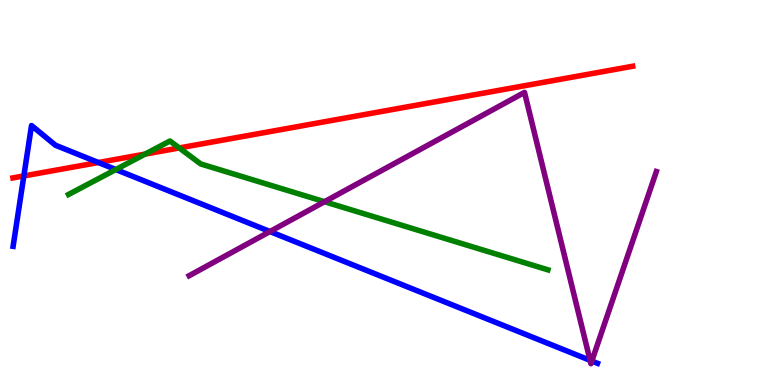[{'lines': ['blue', 'red'], 'intersections': [{'x': 0.308, 'y': 5.43}, {'x': 1.27, 'y': 5.78}]}, {'lines': ['green', 'red'], 'intersections': [{'x': 1.87, 'y': 6.0}, {'x': 2.31, 'y': 6.16}]}, {'lines': ['purple', 'red'], 'intersections': []}, {'lines': ['blue', 'green'], 'intersections': [{'x': 1.49, 'y': 5.6}]}, {'lines': ['blue', 'purple'], 'intersections': [{'x': 3.48, 'y': 3.99}, {'x': 7.61, 'y': 0.641}, {'x': 7.64, 'y': 0.623}]}, {'lines': ['green', 'purple'], 'intersections': [{'x': 4.19, 'y': 4.76}]}]